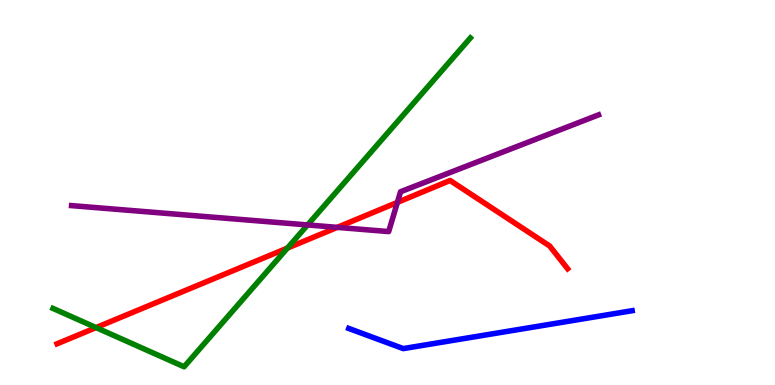[{'lines': ['blue', 'red'], 'intersections': []}, {'lines': ['green', 'red'], 'intersections': [{'x': 1.24, 'y': 1.49}, {'x': 3.71, 'y': 3.56}]}, {'lines': ['purple', 'red'], 'intersections': [{'x': 4.35, 'y': 4.09}, {'x': 5.13, 'y': 4.74}]}, {'lines': ['blue', 'green'], 'intersections': []}, {'lines': ['blue', 'purple'], 'intersections': []}, {'lines': ['green', 'purple'], 'intersections': [{'x': 3.97, 'y': 4.16}]}]